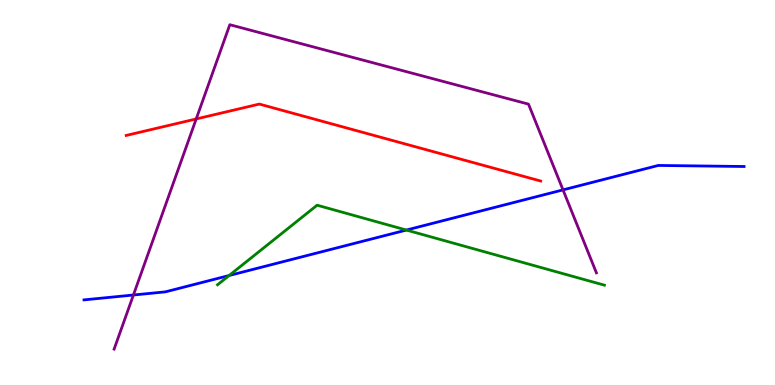[{'lines': ['blue', 'red'], 'intersections': []}, {'lines': ['green', 'red'], 'intersections': []}, {'lines': ['purple', 'red'], 'intersections': [{'x': 2.53, 'y': 6.91}]}, {'lines': ['blue', 'green'], 'intersections': [{'x': 2.96, 'y': 2.84}, {'x': 5.24, 'y': 4.02}]}, {'lines': ['blue', 'purple'], 'intersections': [{'x': 1.72, 'y': 2.34}, {'x': 7.26, 'y': 5.07}]}, {'lines': ['green', 'purple'], 'intersections': []}]